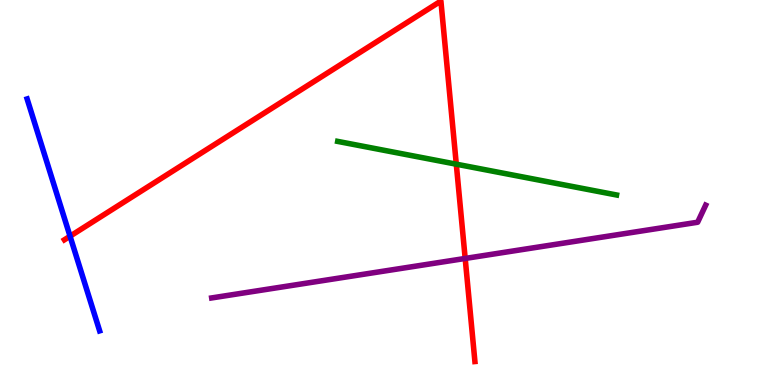[{'lines': ['blue', 'red'], 'intersections': [{'x': 0.904, 'y': 3.86}]}, {'lines': ['green', 'red'], 'intersections': [{'x': 5.89, 'y': 5.74}]}, {'lines': ['purple', 'red'], 'intersections': [{'x': 6.0, 'y': 3.29}]}, {'lines': ['blue', 'green'], 'intersections': []}, {'lines': ['blue', 'purple'], 'intersections': []}, {'lines': ['green', 'purple'], 'intersections': []}]